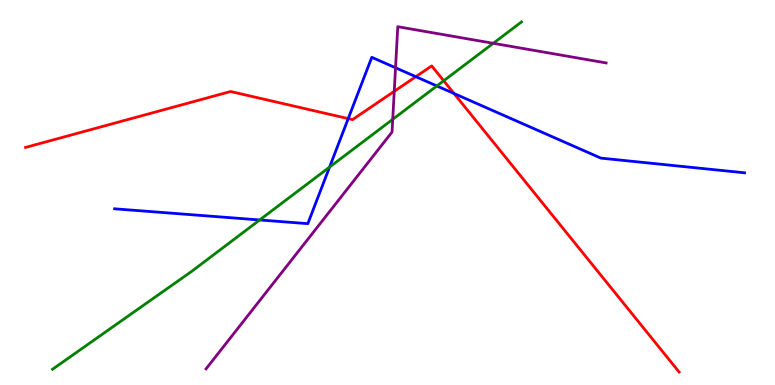[{'lines': ['blue', 'red'], 'intersections': [{'x': 4.49, 'y': 6.92}, {'x': 5.37, 'y': 8.01}, {'x': 5.86, 'y': 7.57}]}, {'lines': ['green', 'red'], 'intersections': [{'x': 5.73, 'y': 7.9}]}, {'lines': ['purple', 'red'], 'intersections': [{'x': 5.09, 'y': 7.63}]}, {'lines': ['blue', 'green'], 'intersections': [{'x': 3.35, 'y': 4.29}, {'x': 4.25, 'y': 5.66}, {'x': 5.64, 'y': 7.77}]}, {'lines': ['blue', 'purple'], 'intersections': [{'x': 5.1, 'y': 8.24}]}, {'lines': ['green', 'purple'], 'intersections': [{'x': 5.07, 'y': 6.9}, {'x': 6.36, 'y': 8.88}]}]